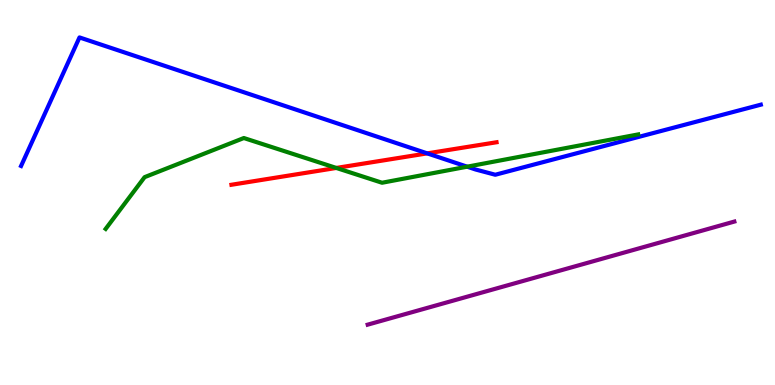[{'lines': ['blue', 'red'], 'intersections': [{'x': 5.51, 'y': 6.02}]}, {'lines': ['green', 'red'], 'intersections': [{'x': 4.34, 'y': 5.64}]}, {'lines': ['purple', 'red'], 'intersections': []}, {'lines': ['blue', 'green'], 'intersections': [{'x': 6.03, 'y': 5.67}]}, {'lines': ['blue', 'purple'], 'intersections': []}, {'lines': ['green', 'purple'], 'intersections': []}]